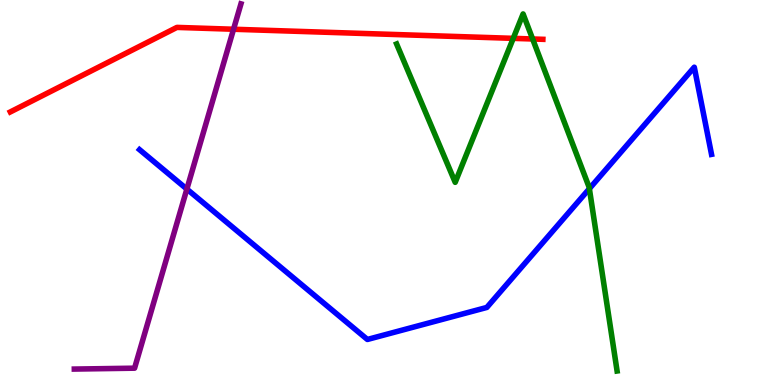[{'lines': ['blue', 'red'], 'intersections': []}, {'lines': ['green', 'red'], 'intersections': [{'x': 6.62, 'y': 9.0}, {'x': 6.87, 'y': 8.99}]}, {'lines': ['purple', 'red'], 'intersections': [{'x': 3.01, 'y': 9.24}]}, {'lines': ['blue', 'green'], 'intersections': [{'x': 7.6, 'y': 5.1}]}, {'lines': ['blue', 'purple'], 'intersections': [{'x': 2.41, 'y': 5.09}]}, {'lines': ['green', 'purple'], 'intersections': []}]